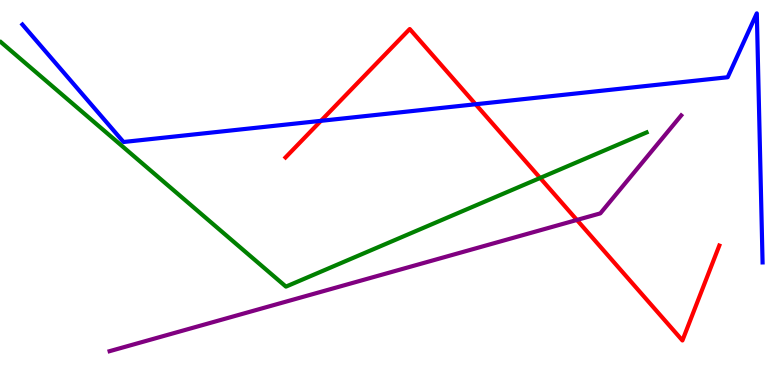[{'lines': ['blue', 'red'], 'intersections': [{'x': 4.14, 'y': 6.86}, {'x': 6.14, 'y': 7.29}]}, {'lines': ['green', 'red'], 'intersections': [{'x': 6.97, 'y': 5.38}]}, {'lines': ['purple', 'red'], 'intersections': [{'x': 7.44, 'y': 4.29}]}, {'lines': ['blue', 'green'], 'intersections': []}, {'lines': ['blue', 'purple'], 'intersections': []}, {'lines': ['green', 'purple'], 'intersections': []}]